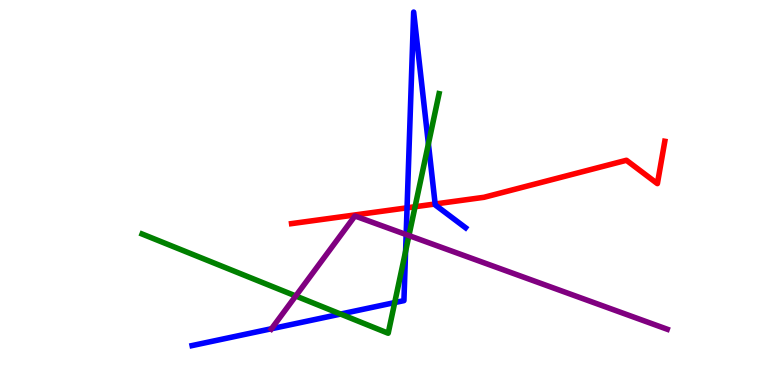[{'lines': ['blue', 'red'], 'intersections': [{'x': 5.25, 'y': 4.6}, {'x': 5.61, 'y': 4.7}]}, {'lines': ['green', 'red'], 'intersections': [{'x': 5.36, 'y': 4.63}]}, {'lines': ['purple', 'red'], 'intersections': []}, {'lines': ['blue', 'green'], 'intersections': [{'x': 4.4, 'y': 1.84}, {'x': 5.09, 'y': 2.14}, {'x': 5.23, 'y': 3.47}, {'x': 5.53, 'y': 6.26}]}, {'lines': ['blue', 'purple'], 'intersections': [{'x': 3.5, 'y': 1.46}, {'x': 5.24, 'y': 3.91}]}, {'lines': ['green', 'purple'], 'intersections': [{'x': 3.82, 'y': 2.31}, {'x': 5.28, 'y': 3.88}]}]